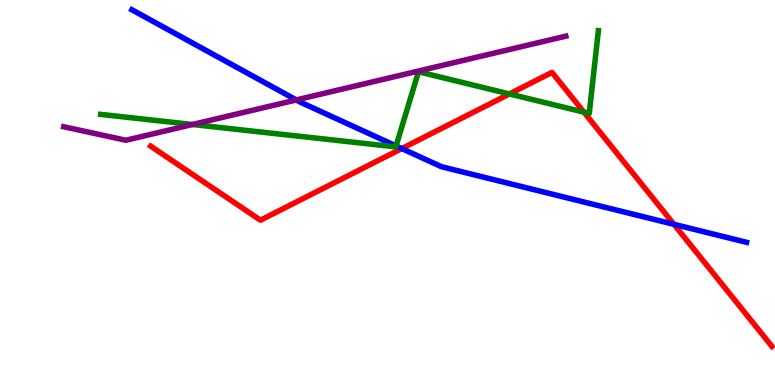[{'lines': ['blue', 'red'], 'intersections': [{'x': 5.18, 'y': 6.14}, {'x': 8.7, 'y': 4.17}]}, {'lines': ['green', 'red'], 'intersections': [{'x': 6.57, 'y': 7.56}, {'x': 7.53, 'y': 7.09}]}, {'lines': ['purple', 'red'], 'intersections': []}, {'lines': ['blue', 'green'], 'intersections': [{'x': 5.11, 'y': 6.21}]}, {'lines': ['blue', 'purple'], 'intersections': [{'x': 3.82, 'y': 7.4}]}, {'lines': ['green', 'purple'], 'intersections': [{'x': 2.48, 'y': 6.77}]}]